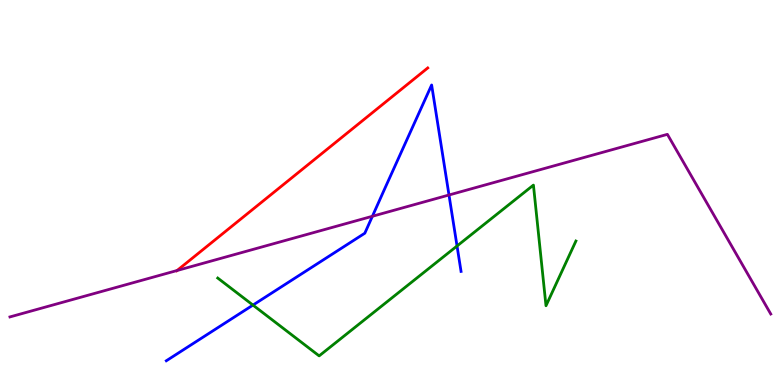[{'lines': ['blue', 'red'], 'intersections': []}, {'lines': ['green', 'red'], 'intersections': []}, {'lines': ['purple', 'red'], 'intersections': [{'x': 2.28, 'y': 2.97}]}, {'lines': ['blue', 'green'], 'intersections': [{'x': 3.26, 'y': 2.08}, {'x': 5.9, 'y': 3.61}]}, {'lines': ['blue', 'purple'], 'intersections': [{'x': 4.81, 'y': 4.38}, {'x': 5.79, 'y': 4.94}]}, {'lines': ['green', 'purple'], 'intersections': []}]